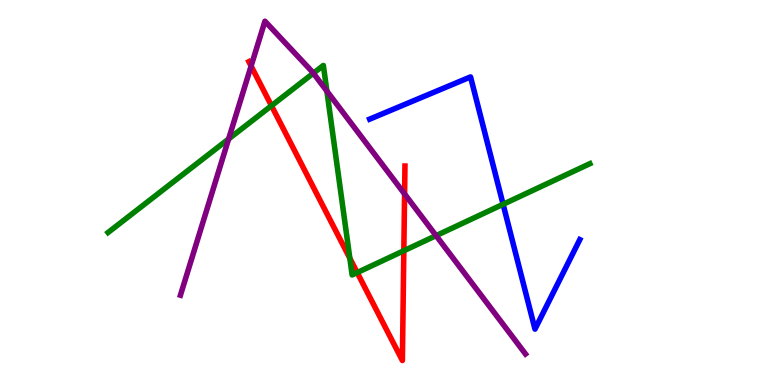[{'lines': ['blue', 'red'], 'intersections': []}, {'lines': ['green', 'red'], 'intersections': [{'x': 3.5, 'y': 7.25}, {'x': 4.51, 'y': 3.29}, {'x': 4.61, 'y': 2.92}, {'x': 5.21, 'y': 3.49}]}, {'lines': ['purple', 'red'], 'intersections': [{'x': 3.24, 'y': 8.28}, {'x': 5.22, 'y': 4.96}]}, {'lines': ['blue', 'green'], 'intersections': [{'x': 6.49, 'y': 4.69}]}, {'lines': ['blue', 'purple'], 'intersections': []}, {'lines': ['green', 'purple'], 'intersections': [{'x': 2.95, 'y': 6.39}, {'x': 4.04, 'y': 8.1}, {'x': 4.22, 'y': 7.63}, {'x': 5.63, 'y': 3.88}]}]